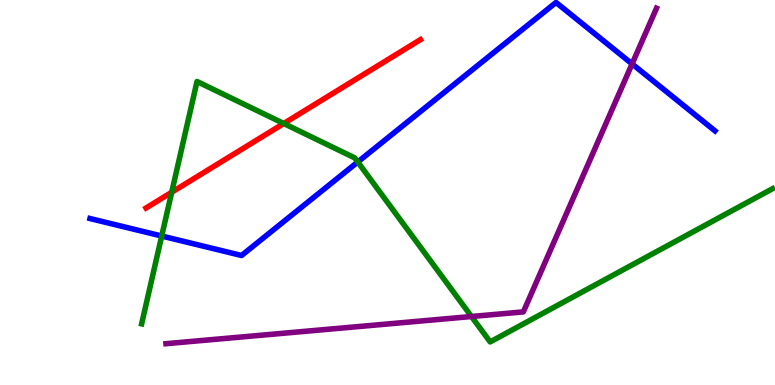[{'lines': ['blue', 'red'], 'intersections': []}, {'lines': ['green', 'red'], 'intersections': [{'x': 2.22, 'y': 5.01}, {'x': 3.66, 'y': 6.79}]}, {'lines': ['purple', 'red'], 'intersections': []}, {'lines': ['blue', 'green'], 'intersections': [{'x': 2.09, 'y': 3.87}, {'x': 4.62, 'y': 5.79}]}, {'lines': ['blue', 'purple'], 'intersections': [{'x': 8.16, 'y': 8.34}]}, {'lines': ['green', 'purple'], 'intersections': [{'x': 6.08, 'y': 1.78}]}]